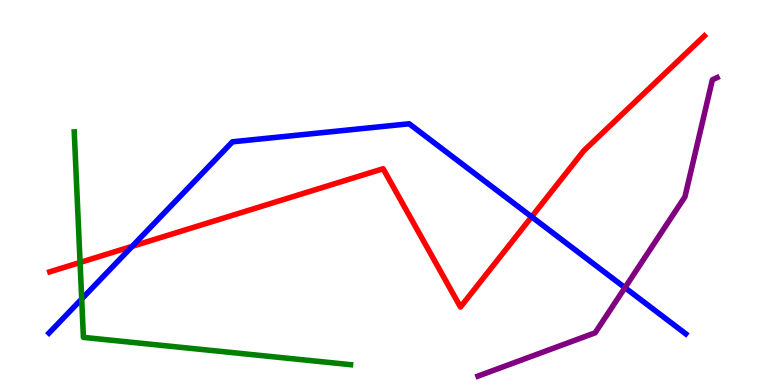[{'lines': ['blue', 'red'], 'intersections': [{'x': 1.71, 'y': 3.6}, {'x': 6.86, 'y': 4.37}]}, {'lines': ['green', 'red'], 'intersections': [{'x': 1.03, 'y': 3.18}]}, {'lines': ['purple', 'red'], 'intersections': []}, {'lines': ['blue', 'green'], 'intersections': [{'x': 1.05, 'y': 2.23}]}, {'lines': ['blue', 'purple'], 'intersections': [{'x': 8.06, 'y': 2.53}]}, {'lines': ['green', 'purple'], 'intersections': []}]